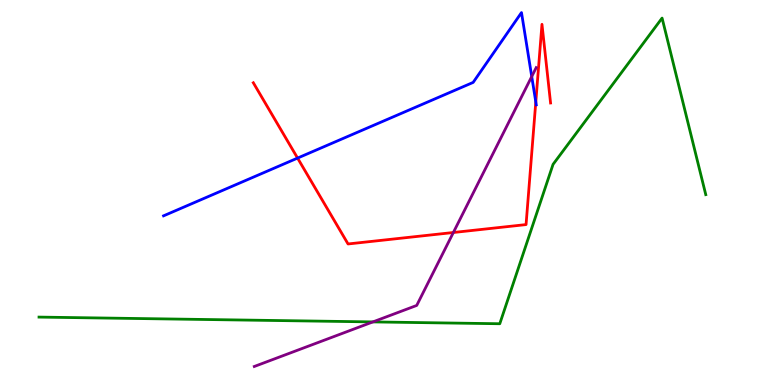[{'lines': ['blue', 'red'], 'intersections': [{'x': 3.84, 'y': 5.89}, {'x': 6.91, 'y': 7.35}]}, {'lines': ['green', 'red'], 'intersections': []}, {'lines': ['purple', 'red'], 'intersections': [{'x': 5.85, 'y': 3.96}]}, {'lines': ['blue', 'green'], 'intersections': []}, {'lines': ['blue', 'purple'], 'intersections': [{'x': 6.86, 'y': 8.01}]}, {'lines': ['green', 'purple'], 'intersections': [{'x': 4.81, 'y': 1.64}]}]